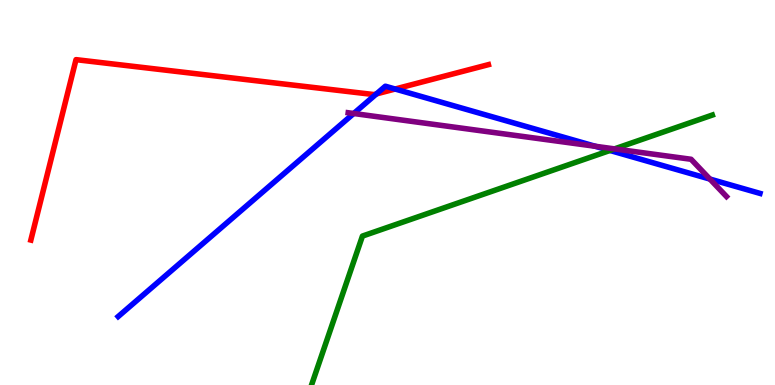[{'lines': ['blue', 'red'], 'intersections': [{'x': 4.86, 'y': 7.56}, {'x': 5.1, 'y': 7.69}]}, {'lines': ['green', 'red'], 'intersections': []}, {'lines': ['purple', 'red'], 'intersections': []}, {'lines': ['blue', 'green'], 'intersections': [{'x': 7.87, 'y': 6.09}]}, {'lines': ['blue', 'purple'], 'intersections': [{'x': 4.56, 'y': 7.05}, {'x': 7.68, 'y': 6.2}, {'x': 9.16, 'y': 5.35}]}, {'lines': ['green', 'purple'], 'intersections': [{'x': 7.93, 'y': 6.13}]}]